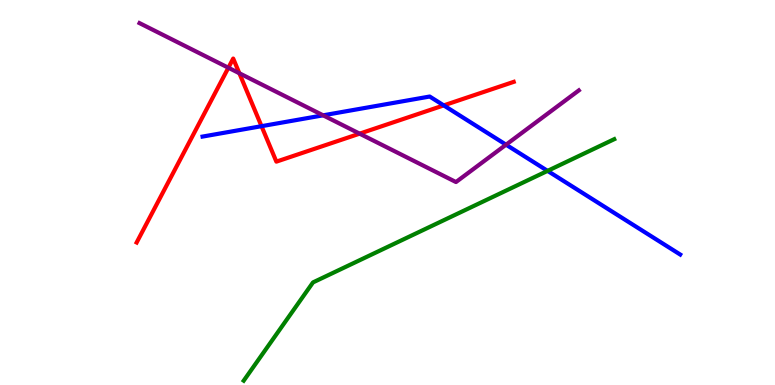[{'lines': ['blue', 'red'], 'intersections': [{'x': 3.37, 'y': 6.72}, {'x': 5.73, 'y': 7.26}]}, {'lines': ['green', 'red'], 'intersections': []}, {'lines': ['purple', 'red'], 'intersections': [{'x': 2.95, 'y': 8.24}, {'x': 3.09, 'y': 8.1}, {'x': 4.64, 'y': 6.53}]}, {'lines': ['blue', 'green'], 'intersections': [{'x': 7.07, 'y': 5.56}]}, {'lines': ['blue', 'purple'], 'intersections': [{'x': 4.17, 'y': 7.0}, {'x': 6.53, 'y': 6.24}]}, {'lines': ['green', 'purple'], 'intersections': []}]